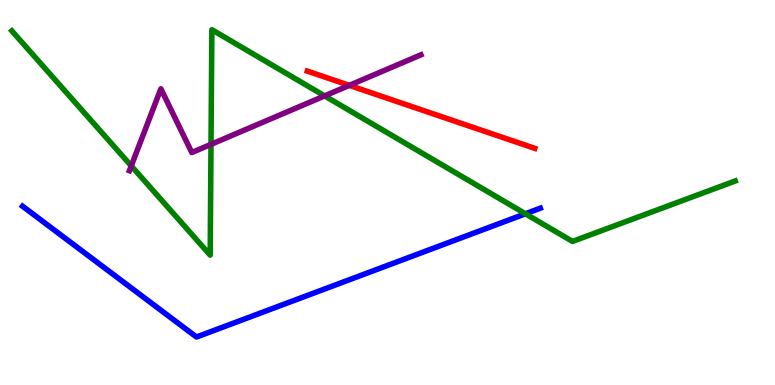[{'lines': ['blue', 'red'], 'intersections': []}, {'lines': ['green', 'red'], 'intersections': []}, {'lines': ['purple', 'red'], 'intersections': [{'x': 4.51, 'y': 7.78}]}, {'lines': ['blue', 'green'], 'intersections': [{'x': 6.78, 'y': 4.45}]}, {'lines': ['blue', 'purple'], 'intersections': []}, {'lines': ['green', 'purple'], 'intersections': [{'x': 1.69, 'y': 5.69}, {'x': 2.72, 'y': 6.25}, {'x': 4.19, 'y': 7.51}]}]